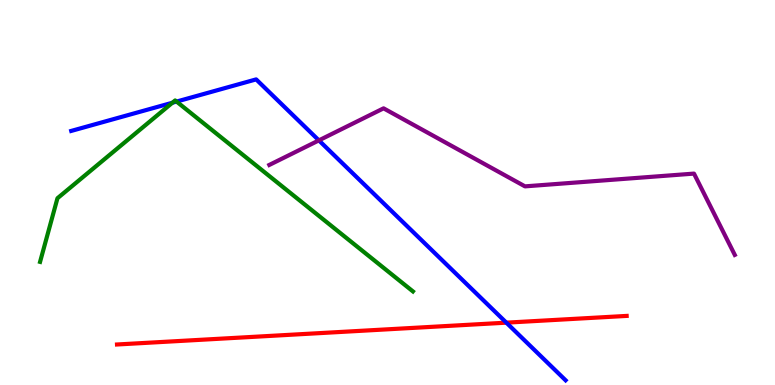[{'lines': ['blue', 'red'], 'intersections': [{'x': 6.53, 'y': 1.62}]}, {'lines': ['green', 'red'], 'intersections': []}, {'lines': ['purple', 'red'], 'intersections': []}, {'lines': ['blue', 'green'], 'intersections': [{'x': 2.22, 'y': 7.33}, {'x': 2.28, 'y': 7.36}]}, {'lines': ['blue', 'purple'], 'intersections': [{'x': 4.11, 'y': 6.35}]}, {'lines': ['green', 'purple'], 'intersections': []}]